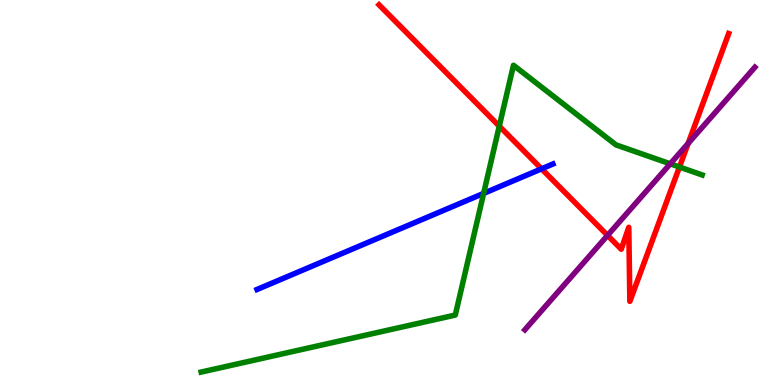[{'lines': ['blue', 'red'], 'intersections': [{'x': 6.99, 'y': 5.62}]}, {'lines': ['green', 'red'], 'intersections': [{'x': 6.44, 'y': 6.72}, {'x': 8.77, 'y': 5.66}]}, {'lines': ['purple', 'red'], 'intersections': [{'x': 7.84, 'y': 3.89}, {'x': 8.88, 'y': 6.28}]}, {'lines': ['blue', 'green'], 'intersections': [{'x': 6.24, 'y': 4.98}]}, {'lines': ['blue', 'purple'], 'intersections': []}, {'lines': ['green', 'purple'], 'intersections': [{'x': 8.65, 'y': 5.74}]}]